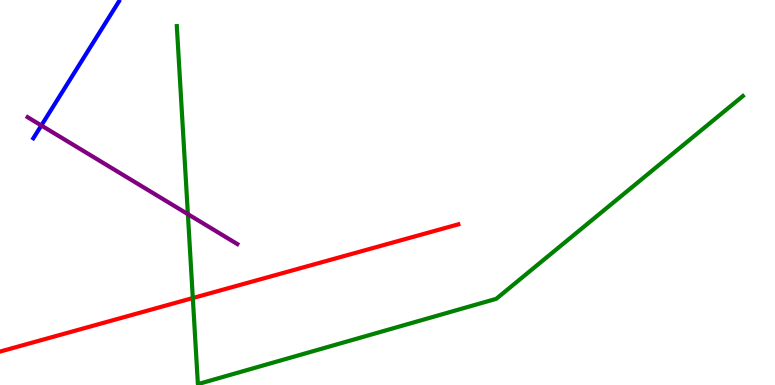[{'lines': ['blue', 'red'], 'intersections': []}, {'lines': ['green', 'red'], 'intersections': [{'x': 2.49, 'y': 2.26}]}, {'lines': ['purple', 'red'], 'intersections': []}, {'lines': ['blue', 'green'], 'intersections': []}, {'lines': ['blue', 'purple'], 'intersections': [{'x': 0.533, 'y': 6.74}]}, {'lines': ['green', 'purple'], 'intersections': [{'x': 2.42, 'y': 4.44}]}]